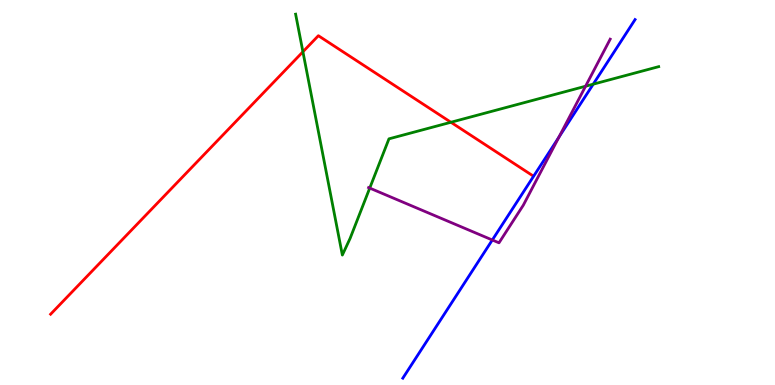[{'lines': ['blue', 'red'], 'intersections': []}, {'lines': ['green', 'red'], 'intersections': [{'x': 3.91, 'y': 8.65}, {'x': 5.82, 'y': 6.82}]}, {'lines': ['purple', 'red'], 'intersections': []}, {'lines': ['blue', 'green'], 'intersections': [{'x': 7.65, 'y': 7.81}]}, {'lines': ['blue', 'purple'], 'intersections': [{'x': 6.35, 'y': 3.77}, {'x': 7.21, 'y': 6.44}]}, {'lines': ['green', 'purple'], 'intersections': [{'x': 4.77, 'y': 5.11}, {'x': 7.56, 'y': 7.76}]}]